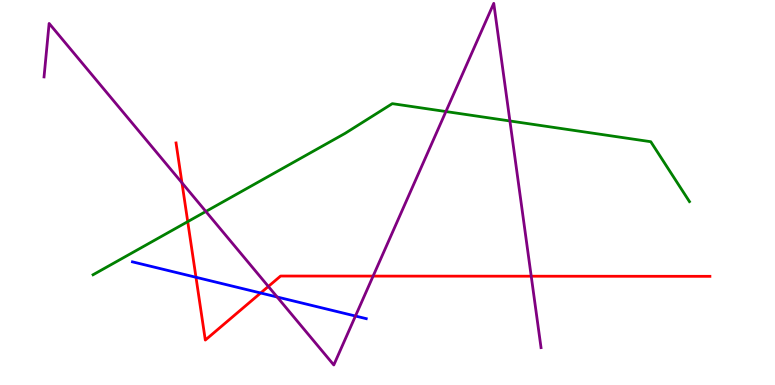[{'lines': ['blue', 'red'], 'intersections': [{'x': 2.53, 'y': 2.8}, {'x': 3.36, 'y': 2.39}]}, {'lines': ['green', 'red'], 'intersections': [{'x': 2.42, 'y': 4.24}]}, {'lines': ['purple', 'red'], 'intersections': [{'x': 2.35, 'y': 5.25}, {'x': 3.46, 'y': 2.56}, {'x': 4.81, 'y': 2.83}, {'x': 6.85, 'y': 2.83}]}, {'lines': ['blue', 'green'], 'intersections': []}, {'lines': ['blue', 'purple'], 'intersections': [{'x': 3.58, 'y': 2.29}, {'x': 4.59, 'y': 1.79}]}, {'lines': ['green', 'purple'], 'intersections': [{'x': 2.66, 'y': 4.51}, {'x': 5.75, 'y': 7.1}, {'x': 6.58, 'y': 6.86}]}]